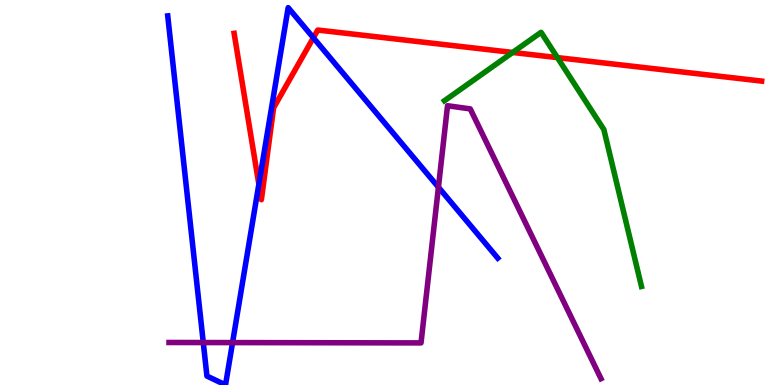[{'lines': ['blue', 'red'], 'intersections': [{'x': 3.34, 'y': 5.21}, {'x': 4.04, 'y': 9.02}]}, {'lines': ['green', 'red'], 'intersections': [{'x': 6.61, 'y': 8.64}, {'x': 7.19, 'y': 8.5}]}, {'lines': ['purple', 'red'], 'intersections': []}, {'lines': ['blue', 'green'], 'intersections': []}, {'lines': ['blue', 'purple'], 'intersections': [{'x': 2.62, 'y': 1.1}, {'x': 3.0, 'y': 1.1}, {'x': 5.66, 'y': 5.14}]}, {'lines': ['green', 'purple'], 'intersections': []}]